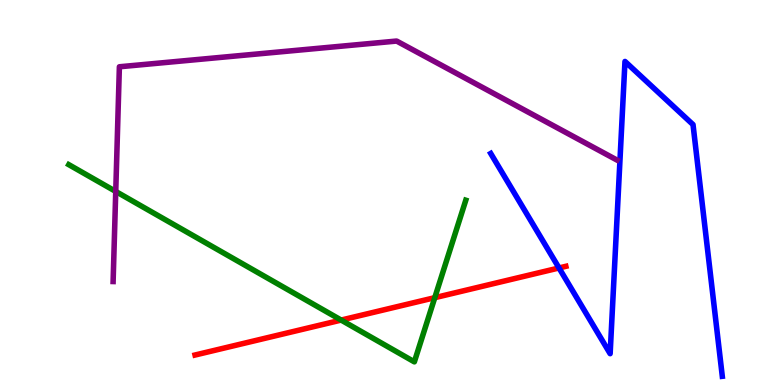[{'lines': ['blue', 'red'], 'intersections': [{'x': 7.21, 'y': 3.04}]}, {'lines': ['green', 'red'], 'intersections': [{'x': 4.4, 'y': 1.69}, {'x': 5.61, 'y': 2.27}]}, {'lines': ['purple', 'red'], 'intersections': []}, {'lines': ['blue', 'green'], 'intersections': []}, {'lines': ['blue', 'purple'], 'intersections': []}, {'lines': ['green', 'purple'], 'intersections': [{'x': 1.49, 'y': 5.03}]}]